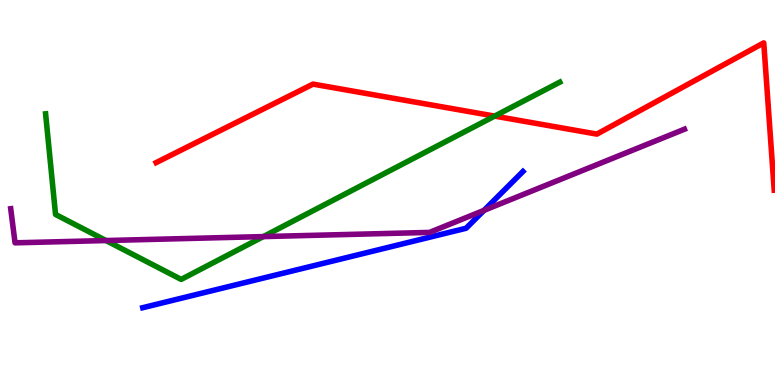[{'lines': ['blue', 'red'], 'intersections': []}, {'lines': ['green', 'red'], 'intersections': [{'x': 6.38, 'y': 6.98}]}, {'lines': ['purple', 'red'], 'intersections': []}, {'lines': ['blue', 'green'], 'intersections': []}, {'lines': ['blue', 'purple'], 'intersections': [{'x': 6.25, 'y': 4.54}]}, {'lines': ['green', 'purple'], 'intersections': [{'x': 1.37, 'y': 3.75}, {'x': 3.4, 'y': 3.85}]}]